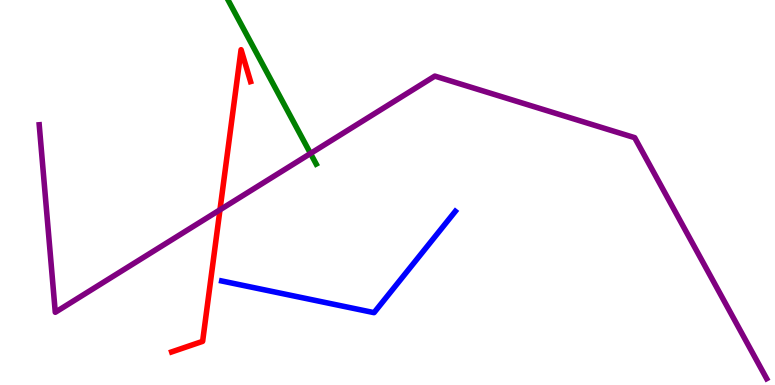[{'lines': ['blue', 'red'], 'intersections': []}, {'lines': ['green', 'red'], 'intersections': []}, {'lines': ['purple', 'red'], 'intersections': [{'x': 2.84, 'y': 4.55}]}, {'lines': ['blue', 'green'], 'intersections': []}, {'lines': ['blue', 'purple'], 'intersections': []}, {'lines': ['green', 'purple'], 'intersections': [{'x': 4.01, 'y': 6.01}]}]